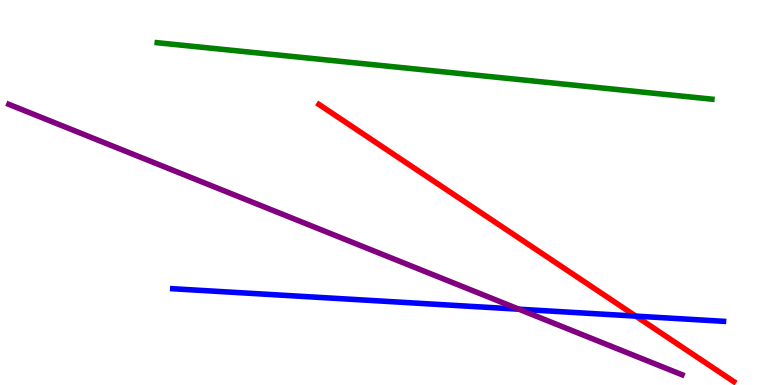[{'lines': ['blue', 'red'], 'intersections': [{'x': 8.2, 'y': 1.79}]}, {'lines': ['green', 'red'], 'intersections': []}, {'lines': ['purple', 'red'], 'intersections': []}, {'lines': ['blue', 'green'], 'intersections': []}, {'lines': ['blue', 'purple'], 'intersections': [{'x': 6.7, 'y': 1.97}]}, {'lines': ['green', 'purple'], 'intersections': []}]